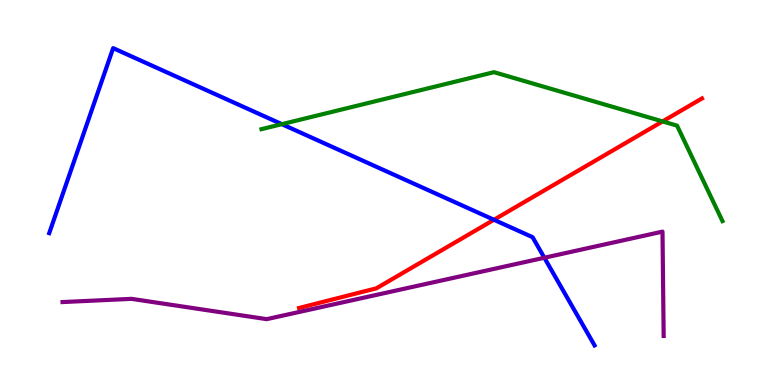[{'lines': ['blue', 'red'], 'intersections': [{'x': 6.37, 'y': 4.29}]}, {'lines': ['green', 'red'], 'intersections': [{'x': 8.55, 'y': 6.85}]}, {'lines': ['purple', 'red'], 'intersections': []}, {'lines': ['blue', 'green'], 'intersections': [{'x': 3.64, 'y': 6.77}]}, {'lines': ['blue', 'purple'], 'intersections': [{'x': 7.02, 'y': 3.31}]}, {'lines': ['green', 'purple'], 'intersections': []}]